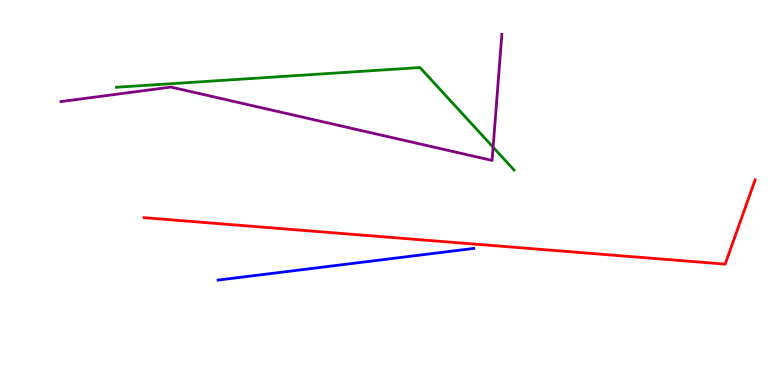[{'lines': ['blue', 'red'], 'intersections': []}, {'lines': ['green', 'red'], 'intersections': []}, {'lines': ['purple', 'red'], 'intersections': []}, {'lines': ['blue', 'green'], 'intersections': []}, {'lines': ['blue', 'purple'], 'intersections': []}, {'lines': ['green', 'purple'], 'intersections': [{'x': 6.36, 'y': 6.18}]}]